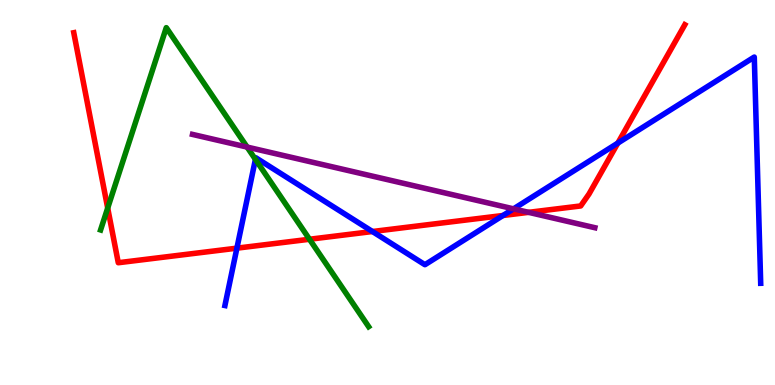[{'lines': ['blue', 'red'], 'intersections': [{'x': 3.06, 'y': 3.55}, {'x': 4.81, 'y': 3.99}, {'x': 6.49, 'y': 4.4}, {'x': 7.97, 'y': 6.28}]}, {'lines': ['green', 'red'], 'intersections': [{'x': 1.39, 'y': 4.6}, {'x': 3.99, 'y': 3.79}]}, {'lines': ['purple', 'red'], 'intersections': [{'x': 6.82, 'y': 4.48}]}, {'lines': ['blue', 'green'], 'intersections': [{'x': 3.3, 'y': 5.86}]}, {'lines': ['blue', 'purple'], 'intersections': [{'x': 6.63, 'y': 4.58}]}, {'lines': ['green', 'purple'], 'intersections': [{'x': 3.19, 'y': 6.18}]}]